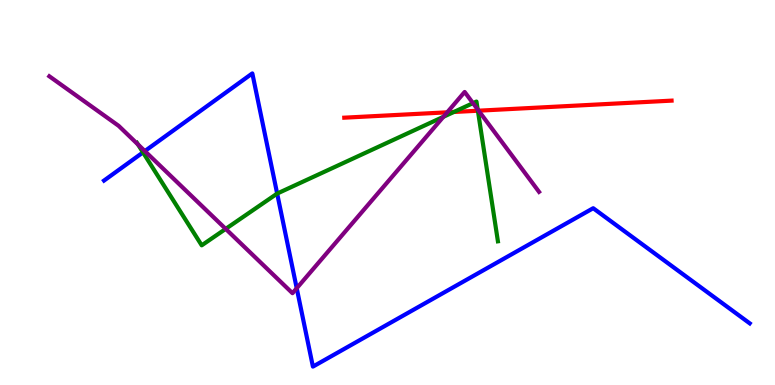[{'lines': ['blue', 'red'], 'intersections': []}, {'lines': ['green', 'red'], 'intersections': [{'x': 5.86, 'y': 7.09}, {'x': 6.17, 'y': 7.12}]}, {'lines': ['purple', 'red'], 'intersections': [{'x': 5.77, 'y': 7.08}, {'x': 6.18, 'y': 7.13}]}, {'lines': ['blue', 'green'], 'intersections': [{'x': 1.85, 'y': 6.04}, {'x': 3.58, 'y': 4.97}]}, {'lines': ['blue', 'purple'], 'intersections': [{'x': 1.87, 'y': 6.08}, {'x': 3.83, 'y': 2.51}]}, {'lines': ['green', 'purple'], 'intersections': [{'x': 1.78, 'y': 6.25}, {'x': 2.91, 'y': 4.05}, {'x': 5.72, 'y': 6.97}, {'x': 6.1, 'y': 7.32}, {'x': 6.16, 'y': 7.16}]}]